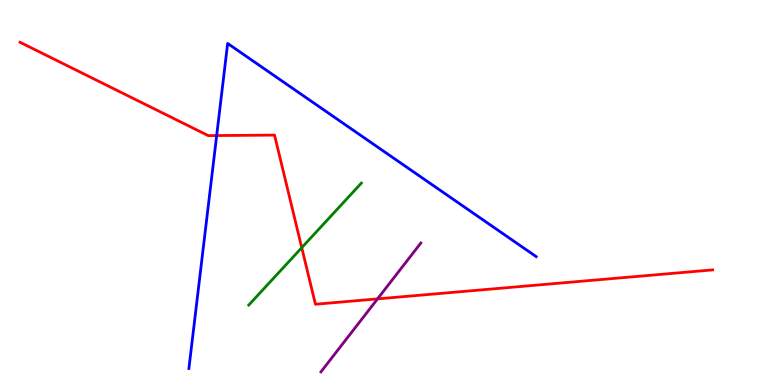[{'lines': ['blue', 'red'], 'intersections': [{'x': 2.8, 'y': 6.48}]}, {'lines': ['green', 'red'], 'intersections': [{'x': 3.89, 'y': 3.57}]}, {'lines': ['purple', 'red'], 'intersections': [{'x': 4.87, 'y': 2.24}]}, {'lines': ['blue', 'green'], 'intersections': []}, {'lines': ['blue', 'purple'], 'intersections': []}, {'lines': ['green', 'purple'], 'intersections': []}]